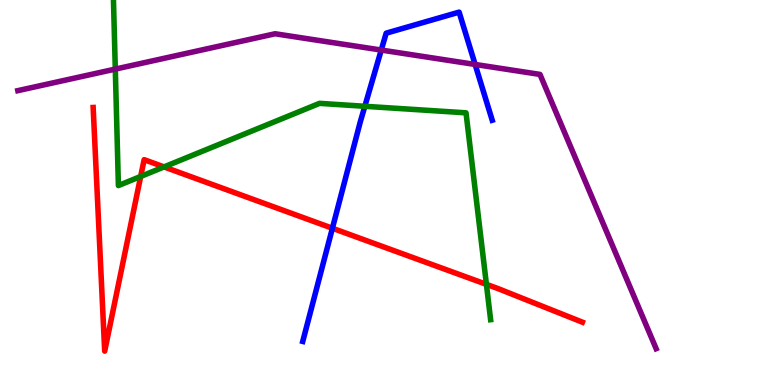[{'lines': ['blue', 'red'], 'intersections': [{'x': 4.29, 'y': 4.07}]}, {'lines': ['green', 'red'], 'intersections': [{'x': 1.82, 'y': 5.42}, {'x': 2.12, 'y': 5.66}, {'x': 6.28, 'y': 2.61}]}, {'lines': ['purple', 'red'], 'intersections': []}, {'lines': ['blue', 'green'], 'intersections': [{'x': 4.71, 'y': 7.24}]}, {'lines': ['blue', 'purple'], 'intersections': [{'x': 4.92, 'y': 8.7}, {'x': 6.13, 'y': 8.33}]}, {'lines': ['green', 'purple'], 'intersections': [{'x': 1.49, 'y': 8.21}]}]